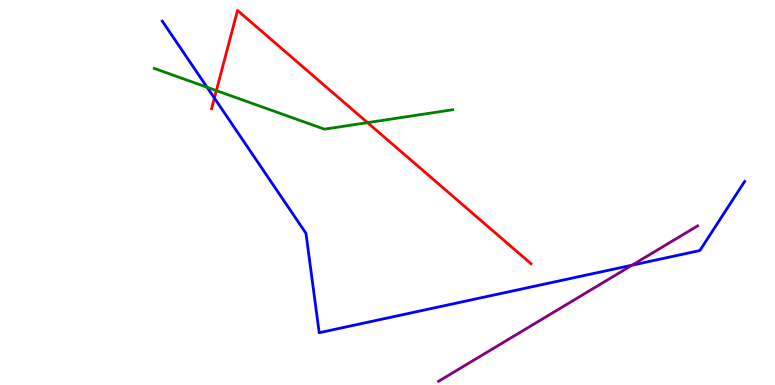[{'lines': ['blue', 'red'], 'intersections': [{'x': 2.77, 'y': 7.45}]}, {'lines': ['green', 'red'], 'intersections': [{'x': 2.79, 'y': 7.65}, {'x': 4.74, 'y': 6.81}]}, {'lines': ['purple', 'red'], 'intersections': []}, {'lines': ['blue', 'green'], 'intersections': [{'x': 2.67, 'y': 7.73}]}, {'lines': ['blue', 'purple'], 'intersections': [{'x': 8.16, 'y': 3.11}]}, {'lines': ['green', 'purple'], 'intersections': []}]